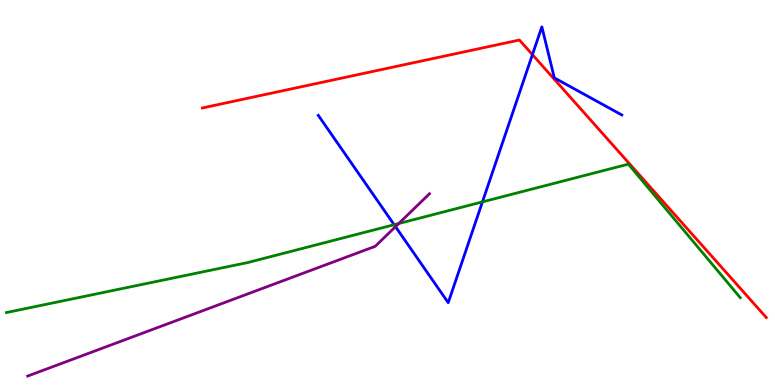[{'lines': ['blue', 'red'], 'intersections': [{'x': 6.87, 'y': 8.58}]}, {'lines': ['green', 'red'], 'intersections': []}, {'lines': ['purple', 'red'], 'intersections': []}, {'lines': ['blue', 'green'], 'intersections': [{'x': 5.09, 'y': 4.16}, {'x': 6.23, 'y': 4.76}]}, {'lines': ['blue', 'purple'], 'intersections': [{'x': 5.1, 'y': 4.11}]}, {'lines': ['green', 'purple'], 'intersections': [{'x': 5.14, 'y': 4.19}]}]